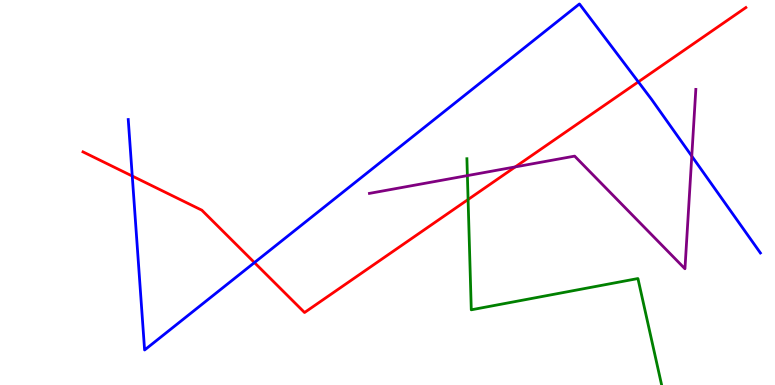[{'lines': ['blue', 'red'], 'intersections': [{'x': 1.71, 'y': 5.43}, {'x': 3.28, 'y': 3.18}, {'x': 8.24, 'y': 7.87}]}, {'lines': ['green', 'red'], 'intersections': [{'x': 6.04, 'y': 4.82}]}, {'lines': ['purple', 'red'], 'intersections': [{'x': 6.65, 'y': 5.66}]}, {'lines': ['blue', 'green'], 'intersections': []}, {'lines': ['blue', 'purple'], 'intersections': [{'x': 8.93, 'y': 5.94}]}, {'lines': ['green', 'purple'], 'intersections': [{'x': 6.03, 'y': 5.44}]}]